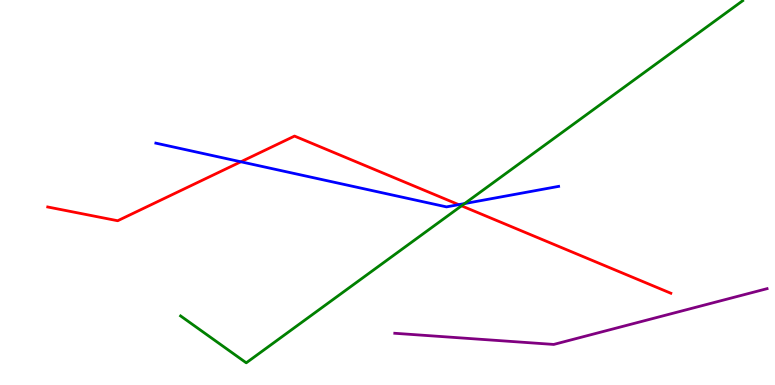[{'lines': ['blue', 'red'], 'intersections': [{'x': 3.11, 'y': 5.8}, {'x': 5.92, 'y': 4.68}]}, {'lines': ['green', 'red'], 'intersections': [{'x': 5.96, 'y': 4.65}]}, {'lines': ['purple', 'red'], 'intersections': []}, {'lines': ['blue', 'green'], 'intersections': [{'x': 5.99, 'y': 4.71}]}, {'lines': ['blue', 'purple'], 'intersections': []}, {'lines': ['green', 'purple'], 'intersections': []}]